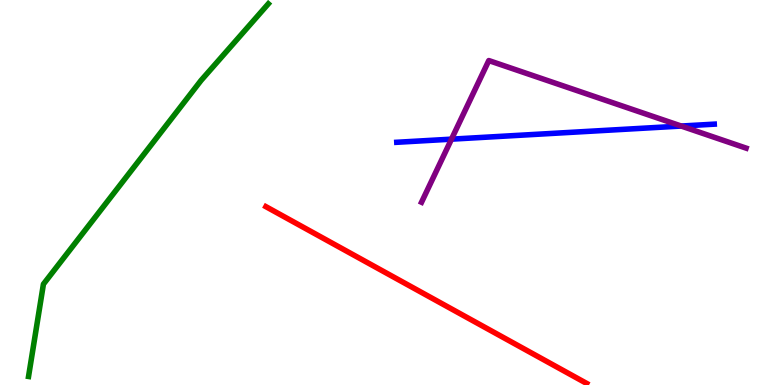[{'lines': ['blue', 'red'], 'intersections': []}, {'lines': ['green', 'red'], 'intersections': []}, {'lines': ['purple', 'red'], 'intersections': []}, {'lines': ['blue', 'green'], 'intersections': []}, {'lines': ['blue', 'purple'], 'intersections': [{'x': 5.83, 'y': 6.39}, {'x': 8.79, 'y': 6.73}]}, {'lines': ['green', 'purple'], 'intersections': []}]